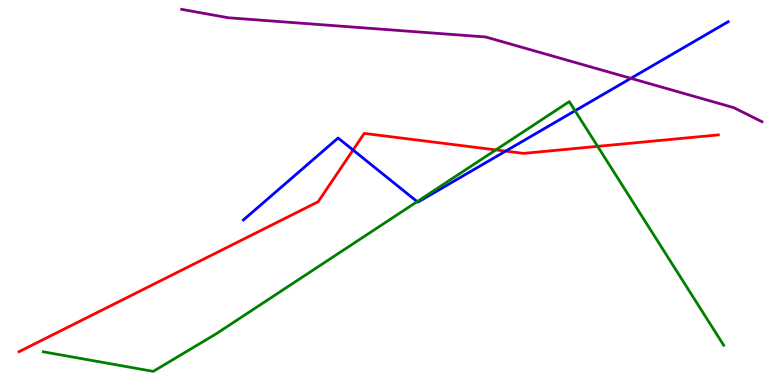[{'lines': ['blue', 'red'], 'intersections': [{'x': 4.56, 'y': 6.1}, {'x': 6.52, 'y': 6.07}]}, {'lines': ['green', 'red'], 'intersections': [{'x': 6.4, 'y': 6.11}, {'x': 7.71, 'y': 6.2}]}, {'lines': ['purple', 'red'], 'intersections': []}, {'lines': ['blue', 'green'], 'intersections': [{'x': 5.38, 'y': 4.76}, {'x': 7.42, 'y': 7.12}]}, {'lines': ['blue', 'purple'], 'intersections': [{'x': 8.14, 'y': 7.97}]}, {'lines': ['green', 'purple'], 'intersections': []}]